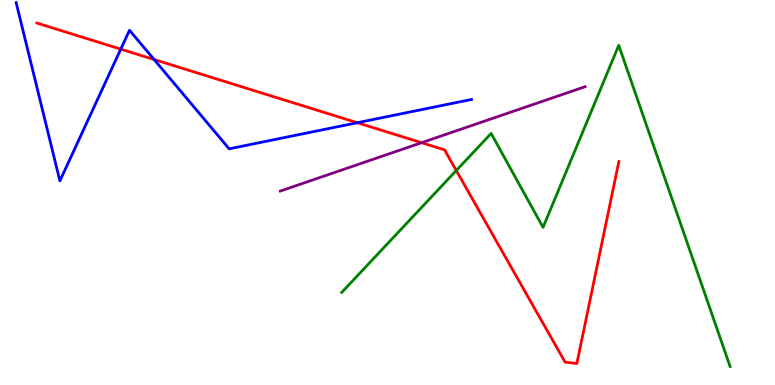[{'lines': ['blue', 'red'], 'intersections': [{'x': 1.56, 'y': 8.72}, {'x': 1.99, 'y': 8.45}, {'x': 4.61, 'y': 6.81}]}, {'lines': ['green', 'red'], 'intersections': [{'x': 5.89, 'y': 5.57}]}, {'lines': ['purple', 'red'], 'intersections': [{'x': 5.44, 'y': 6.29}]}, {'lines': ['blue', 'green'], 'intersections': []}, {'lines': ['blue', 'purple'], 'intersections': []}, {'lines': ['green', 'purple'], 'intersections': []}]